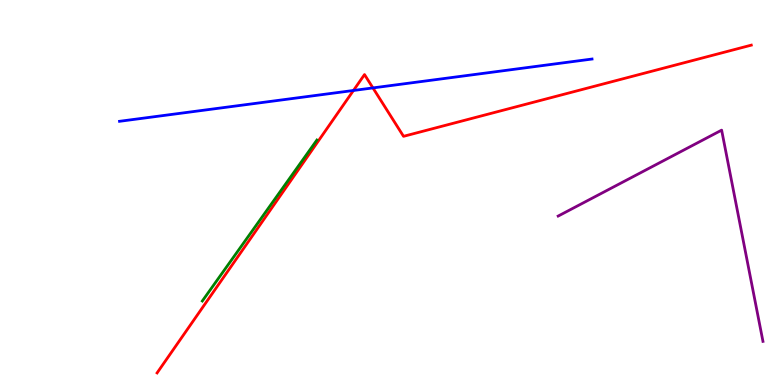[{'lines': ['blue', 'red'], 'intersections': [{'x': 4.56, 'y': 7.65}, {'x': 4.81, 'y': 7.72}]}, {'lines': ['green', 'red'], 'intersections': []}, {'lines': ['purple', 'red'], 'intersections': []}, {'lines': ['blue', 'green'], 'intersections': []}, {'lines': ['blue', 'purple'], 'intersections': []}, {'lines': ['green', 'purple'], 'intersections': []}]